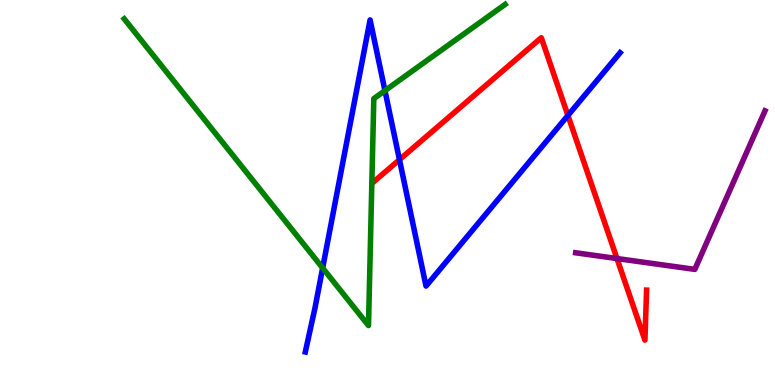[{'lines': ['blue', 'red'], 'intersections': [{'x': 5.15, 'y': 5.85}, {'x': 7.33, 'y': 7.0}]}, {'lines': ['green', 'red'], 'intersections': []}, {'lines': ['purple', 'red'], 'intersections': [{'x': 7.96, 'y': 3.28}]}, {'lines': ['blue', 'green'], 'intersections': [{'x': 4.16, 'y': 3.04}, {'x': 4.97, 'y': 7.65}]}, {'lines': ['blue', 'purple'], 'intersections': []}, {'lines': ['green', 'purple'], 'intersections': []}]